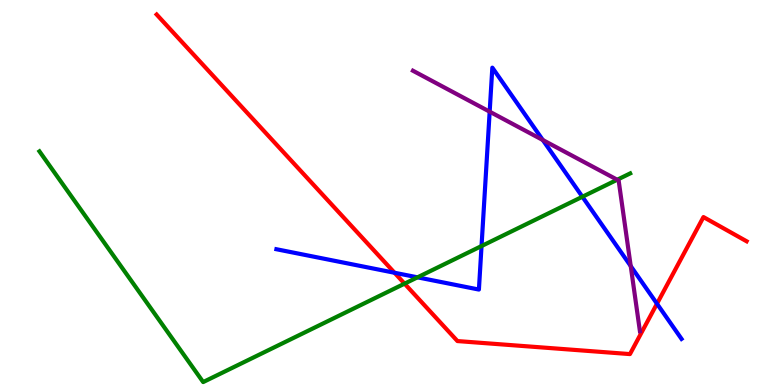[{'lines': ['blue', 'red'], 'intersections': [{'x': 5.09, 'y': 2.92}, {'x': 8.48, 'y': 2.11}]}, {'lines': ['green', 'red'], 'intersections': [{'x': 5.22, 'y': 2.63}]}, {'lines': ['purple', 'red'], 'intersections': []}, {'lines': ['blue', 'green'], 'intersections': [{'x': 5.39, 'y': 2.8}, {'x': 6.21, 'y': 3.61}, {'x': 7.51, 'y': 4.89}]}, {'lines': ['blue', 'purple'], 'intersections': [{'x': 6.32, 'y': 7.1}, {'x': 7.0, 'y': 6.36}, {'x': 8.14, 'y': 3.09}]}, {'lines': ['green', 'purple'], 'intersections': [{'x': 7.96, 'y': 5.33}]}]